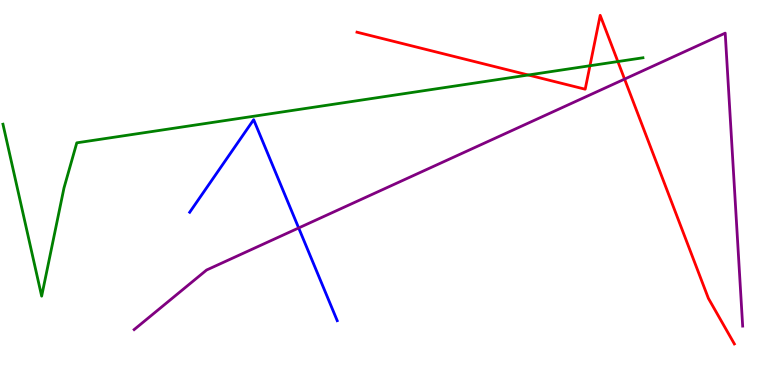[{'lines': ['blue', 'red'], 'intersections': []}, {'lines': ['green', 'red'], 'intersections': [{'x': 6.82, 'y': 8.05}, {'x': 7.61, 'y': 8.29}, {'x': 7.97, 'y': 8.4}]}, {'lines': ['purple', 'red'], 'intersections': [{'x': 8.06, 'y': 7.95}]}, {'lines': ['blue', 'green'], 'intersections': []}, {'lines': ['blue', 'purple'], 'intersections': [{'x': 3.85, 'y': 4.08}]}, {'lines': ['green', 'purple'], 'intersections': []}]